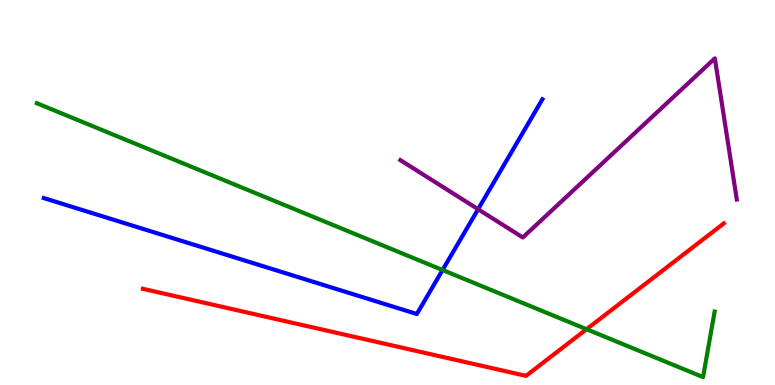[{'lines': ['blue', 'red'], 'intersections': []}, {'lines': ['green', 'red'], 'intersections': [{'x': 7.57, 'y': 1.45}]}, {'lines': ['purple', 'red'], 'intersections': []}, {'lines': ['blue', 'green'], 'intersections': [{'x': 5.71, 'y': 2.99}]}, {'lines': ['blue', 'purple'], 'intersections': [{'x': 6.17, 'y': 4.57}]}, {'lines': ['green', 'purple'], 'intersections': []}]